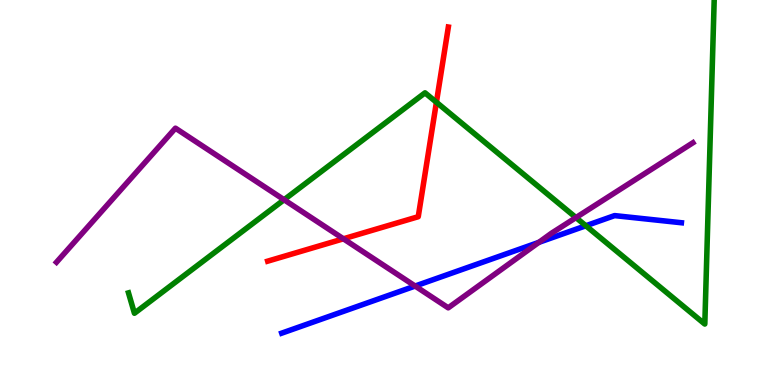[{'lines': ['blue', 'red'], 'intersections': []}, {'lines': ['green', 'red'], 'intersections': [{'x': 5.63, 'y': 7.34}]}, {'lines': ['purple', 'red'], 'intersections': [{'x': 4.43, 'y': 3.8}]}, {'lines': ['blue', 'green'], 'intersections': [{'x': 7.56, 'y': 4.14}]}, {'lines': ['blue', 'purple'], 'intersections': [{'x': 5.36, 'y': 2.57}, {'x': 6.95, 'y': 3.71}]}, {'lines': ['green', 'purple'], 'intersections': [{'x': 3.67, 'y': 4.81}, {'x': 7.43, 'y': 4.35}]}]